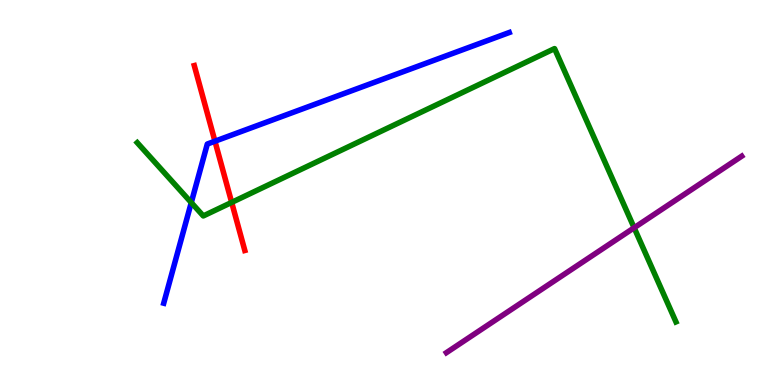[{'lines': ['blue', 'red'], 'intersections': [{'x': 2.77, 'y': 6.33}]}, {'lines': ['green', 'red'], 'intersections': [{'x': 2.99, 'y': 4.74}]}, {'lines': ['purple', 'red'], 'intersections': []}, {'lines': ['blue', 'green'], 'intersections': [{'x': 2.47, 'y': 4.74}]}, {'lines': ['blue', 'purple'], 'intersections': []}, {'lines': ['green', 'purple'], 'intersections': [{'x': 8.18, 'y': 4.08}]}]